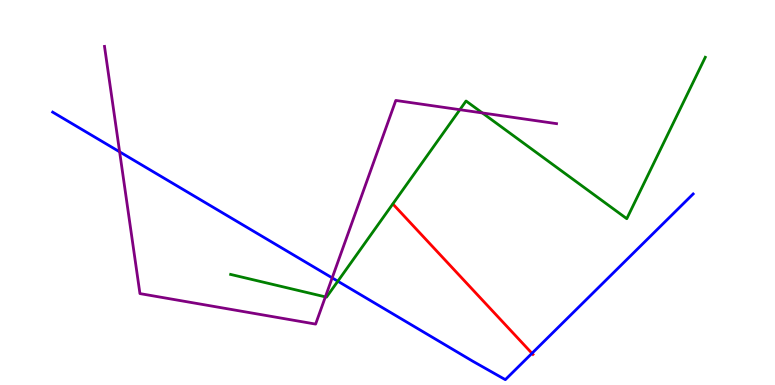[{'lines': ['blue', 'red'], 'intersections': [{'x': 6.86, 'y': 0.823}]}, {'lines': ['green', 'red'], 'intersections': []}, {'lines': ['purple', 'red'], 'intersections': []}, {'lines': ['blue', 'green'], 'intersections': [{'x': 4.36, 'y': 2.7}]}, {'lines': ['blue', 'purple'], 'intersections': [{'x': 1.54, 'y': 6.06}, {'x': 4.29, 'y': 2.78}]}, {'lines': ['green', 'purple'], 'intersections': [{'x': 4.2, 'y': 2.29}, {'x': 5.93, 'y': 7.15}, {'x': 6.22, 'y': 7.07}]}]